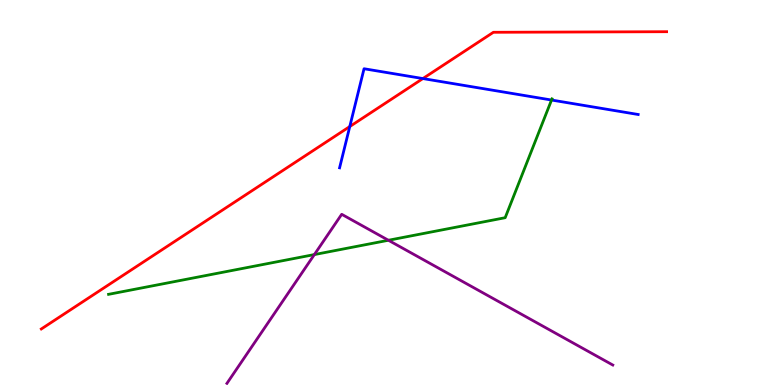[{'lines': ['blue', 'red'], 'intersections': [{'x': 4.51, 'y': 6.71}, {'x': 5.46, 'y': 7.96}]}, {'lines': ['green', 'red'], 'intersections': []}, {'lines': ['purple', 'red'], 'intersections': []}, {'lines': ['blue', 'green'], 'intersections': [{'x': 7.12, 'y': 7.4}]}, {'lines': ['blue', 'purple'], 'intersections': []}, {'lines': ['green', 'purple'], 'intersections': [{'x': 4.06, 'y': 3.39}, {'x': 5.01, 'y': 3.76}]}]